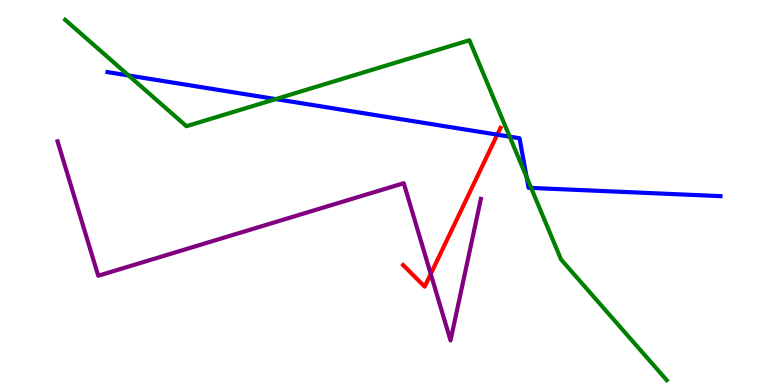[{'lines': ['blue', 'red'], 'intersections': [{'x': 6.42, 'y': 6.5}]}, {'lines': ['green', 'red'], 'intersections': []}, {'lines': ['purple', 'red'], 'intersections': [{'x': 5.56, 'y': 2.88}]}, {'lines': ['blue', 'green'], 'intersections': [{'x': 1.66, 'y': 8.04}, {'x': 3.56, 'y': 7.43}, {'x': 6.58, 'y': 6.45}, {'x': 6.79, 'y': 5.4}, {'x': 6.85, 'y': 5.12}]}, {'lines': ['blue', 'purple'], 'intersections': []}, {'lines': ['green', 'purple'], 'intersections': []}]